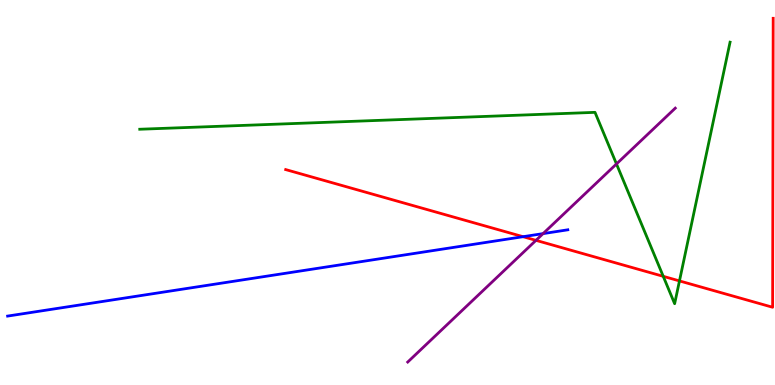[{'lines': ['blue', 'red'], 'intersections': [{'x': 6.75, 'y': 3.85}]}, {'lines': ['green', 'red'], 'intersections': [{'x': 8.56, 'y': 2.82}, {'x': 8.77, 'y': 2.7}]}, {'lines': ['purple', 'red'], 'intersections': [{'x': 6.92, 'y': 3.76}]}, {'lines': ['blue', 'green'], 'intersections': []}, {'lines': ['blue', 'purple'], 'intersections': [{'x': 7.01, 'y': 3.93}]}, {'lines': ['green', 'purple'], 'intersections': [{'x': 7.95, 'y': 5.74}]}]